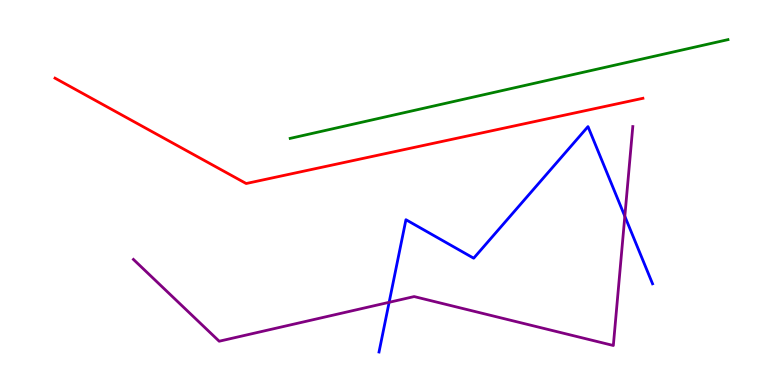[{'lines': ['blue', 'red'], 'intersections': []}, {'lines': ['green', 'red'], 'intersections': []}, {'lines': ['purple', 'red'], 'intersections': []}, {'lines': ['blue', 'green'], 'intersections': []}, {'lines': ['blue', 'purple'], 'intersections': [{'x': 5.02, 'y': 2.15}, {'x': 8.06, 'y': 4.38}]}, {'lines': ['green', 'purple'], 'intersections': []}]